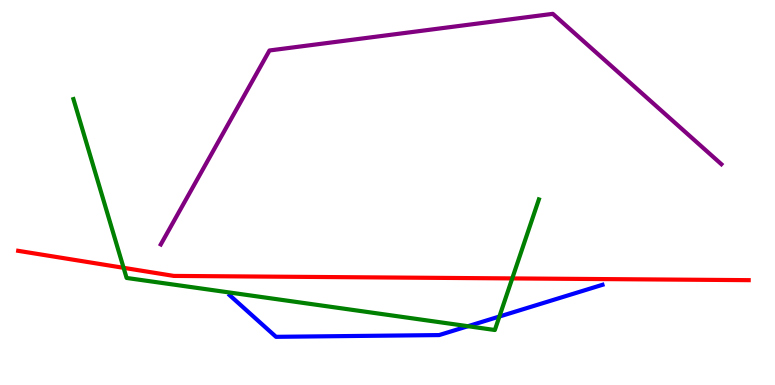[{'lines': ['blue', 'red'], 'intersections': []}, {'lines': ['green', 'red'], 'intersections': [{'x': 1.59, 'y': 3.04}, {'x': 6.61, 'y': 2.77}]}, {'lines': ['purple', 'red'], 'intersections': []}, {'lines': ['blue', 'green'], 'intersections': [{'x': 6.04, 'y': 1.53}, {'x': 6.44, 'y': 1.78}]}, {'lines': ['blue', 'purple'], 'intersections': []}, {'lines': ['green', 'purple'], 'intersections': []}]